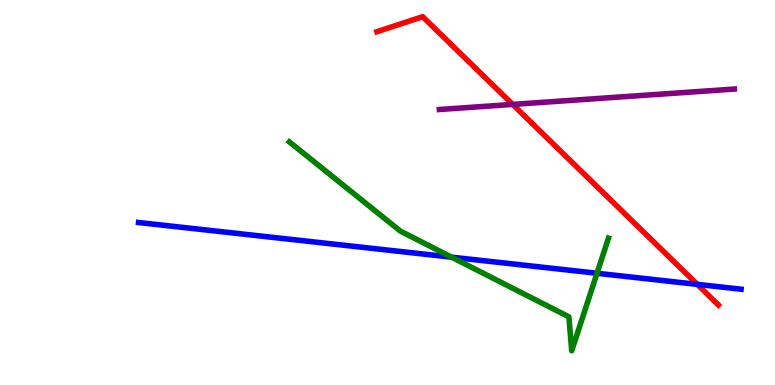[{'lines': ['blue', 'red'], 'intersections': [{'x': 9.0, 'y': 2.61}]}, {'lines': ['green', 'red'], 'intersections': []}, {'lines': ['purple', 'red'], 'intersections': [{'x': 6.62, 'y': 7.29}]}, {'lines': ['blue', 'green'], 'intersections': [{'x': 5.83, 'y': 3.32}, {'x': 7.7, 'y': 2.9}]}, {'lines': ['blue', 'purple'], 'intersections': []}, {'lines': ['green', 'purple'], 'intersections': []}]